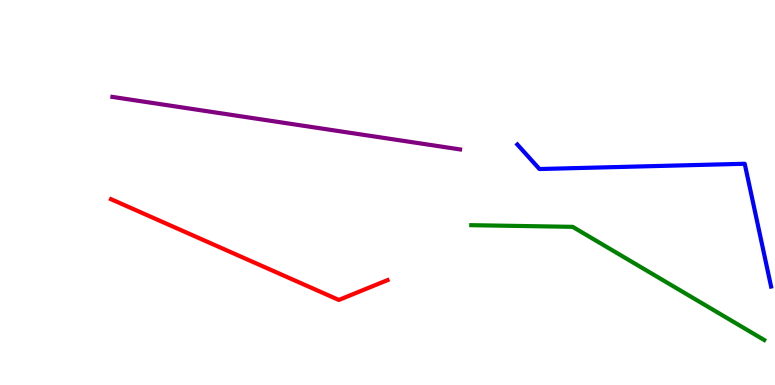[{'lines': ['blue', 'red'], 'intersections': []}, {'lines': ['green', 'red'], 'intersections': []}, {'lines': ['purple', 'red'], 'intersections': []}, {'lines': ['blue', 'green'], 'intersections': []}, {'lines': ['blue', 'purple'], 'intersections': []}, {'lines': ['green', 'purple'], 'intersections': []}]